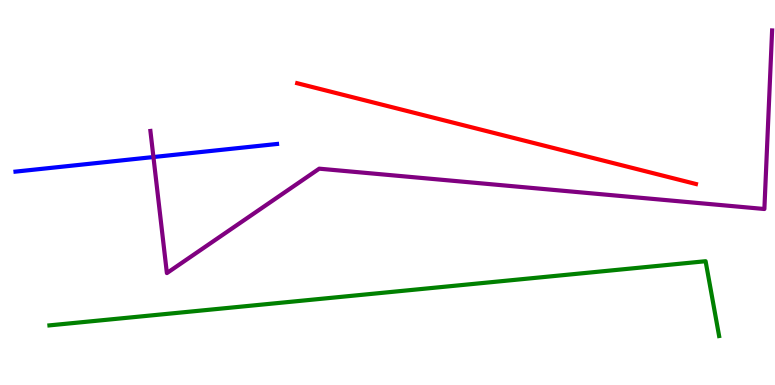[{'lines': ['blue', 'red'], 'intersections': []}, {'lines': ['green', 'red'], 'intersections': []}, {'lines': ['purple', 'red'], 'intersections': []}, {'lines': ['blue', 'green'], 'intersections': []}, {'lines': ['blue', 'purple'], 'intersections': [{'x': 1.98, 'y': 5.92}]}, {'lines': ['green', 'purple'], 'intersections': []}]